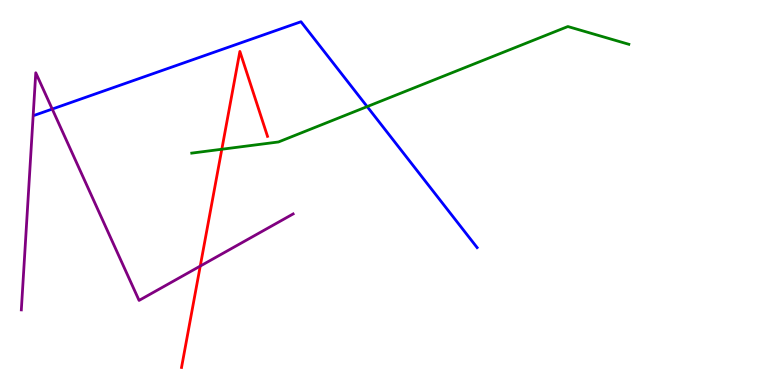[{'lines': ['blue', 'red'], 'intersections': []}, {'lines': ['green', 'red'], 'intersections': [{'x': 2.86, 'y': 6.12}]}, {'lines': ['purple', 'red'], 'intersections': [{'x': 2.58, 'y': 3.09}]}, {'lines': ['blue', 'green'], 'intersections': [{'x': 4.74, 'y': 7.23}]}, {'lines': ['blue', 'purple'], 'intersections': [{'x': 0.674, 'y': 7.17}]}, {'lines': ['green', 'purple'], 'intersections': []}]